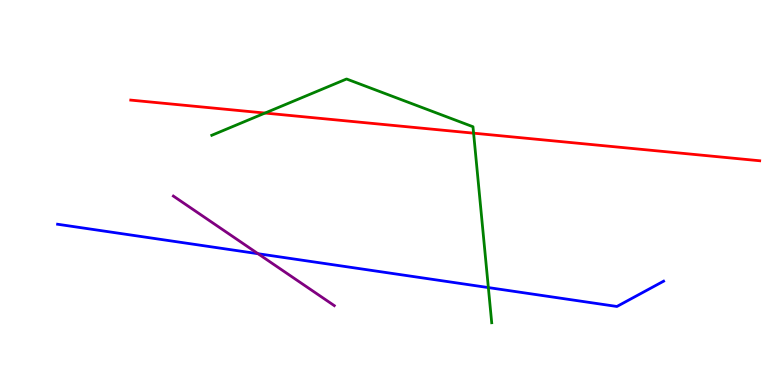[{'lines': ['blue', 'red'], 'intersections': []}, {'lines': ['green', 'red'], 'intersections': [{'x': 3.42, 'y': 7.06}, {'x': 6.11, 'y': 6.54}]}, {'lines': ['purple', 'red'], 'intersections': []}, {'lines': ['blue', 'green'], 'intersections': [{'x': 6.3, 'y': 2.53}]}, {'lines': ['blue', 'purple'], 'intersections': [{'x': 3.33, 'y': 3.41}]}, {'lines': ['green', 'purple'], 'intersections': []}]